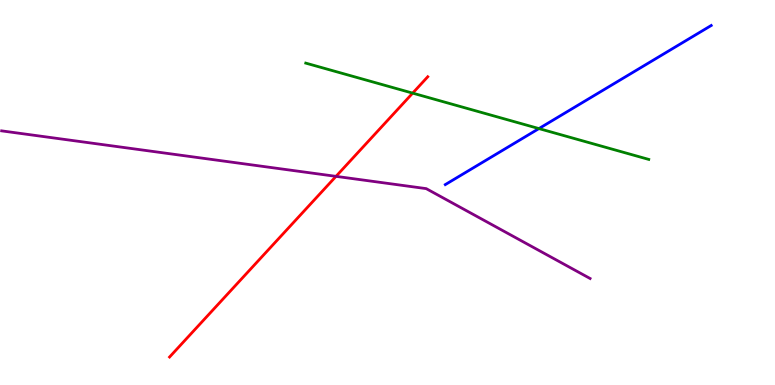[{'lines': ['blue', 'red'], 'intersections': []}, {'lines': ['green', 'red'], 'intersections': [{'x': 5.32, 'y': 7.58}]}, {'lines': ['purple', 'red'], 'intersections': [{'x': 4.34, 'y': 5.42}]}, {'lines': ['blue', 'green'], 'intersections': [{'x': 6.95, 'y': 6.66}]}, {'lines': ['blue', 'purple'], 'intersections': []}, {'lines': ['green', 'purple'], 'intersections': []}]